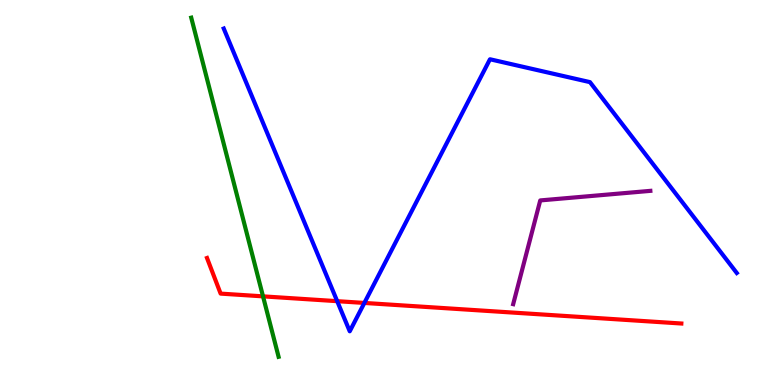[{'lines': ['blue', 'red'], 'intersections': [{'x': 4.35, 'y': 2.18}, {'x': 4.7, 'y': 2.13}]}, {'lines': ['green', 'red'], 'intersections': [{'x': 3.39, 'y': 2.3}]}, {'lines': ['purple', 'red'], 'intersections': []}, {'lines': ['blue', 'green'], 'intersections': []}, {'lines': ['blue', 'purple'], 'intersections': []}, {'lines': ['green', 'purple'], 'intersections': []}]